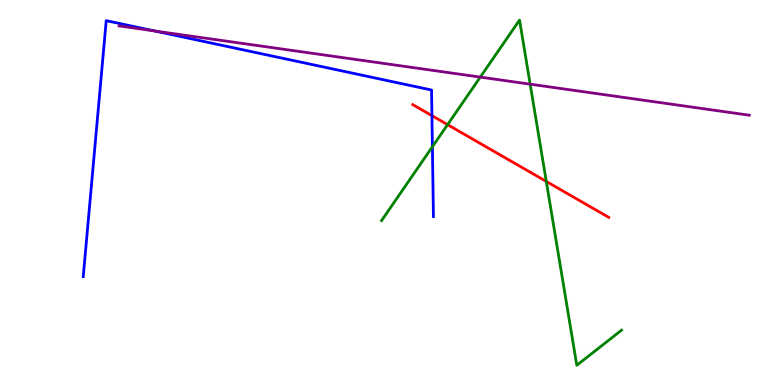[{'lines': ['blue', 'red'], 'intersections': [{'x': 5.57, 'y': 7.0}]}, {'lines': ['green', 'red'], 'intersections': [{'x': 5.78, 'y': 6.76}, {'x': 7.05, 'y': 5.29}]}, {'lines': ['purple', 'red'], 'intersections': []}, {'lines': ['blue', 'green'], 'intersections': [{'x': 5.58, 'y': 6.19}]}, {'lines': ['blue', 'purple'], 'intersections': [{'x': 2.0, 'y': 9.2}]}, {'lines': ['green', 'purple'], 'intersections': [{'x': 6.2, 'y': 8.0}, {'x': 6.84, 'y': 7.81}]}]